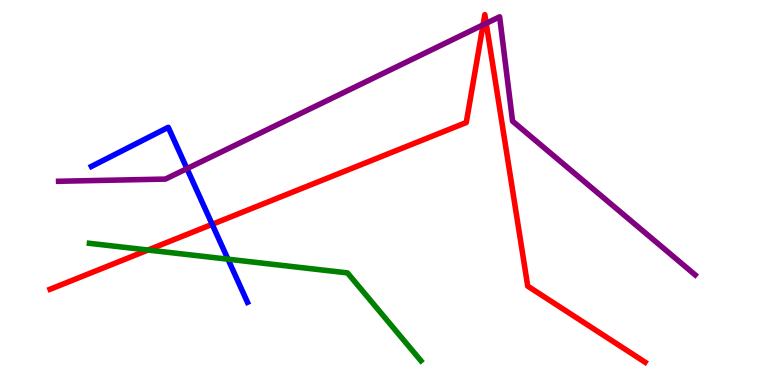[{'lines': ['blue', 'red'], 'intersections': [{'x': 2.74, 'y': 4.17}]}, {'lines': ['green', 'red'], 'intersections': [{'x': 1.91, 'y': 3.51}]}, {'lines': ['purple', 'red'], 'intersections': [{'x': 6.23, 'y': 9.35}, {'x': 6.27, 'y': 9.39}]}, {'lines': ['blue', 'green'], 'intersections': [{'x': 2.94, 'y': 3.27}]}, {'lines': ['blue', 'purple'], 'intersections': [{'x': 2.41, 'y': 5.62}]}, {'lines': ['green', 'purple'], 'intersections': []}]